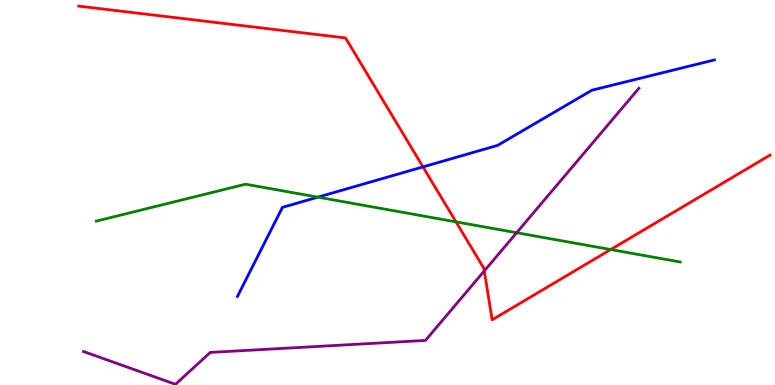[{'lines': ['blue', 'red'], 'intersections': [{'x': 5.46, 'y': 5.66}]}, {'lines': ['green', 'red'], 'intersections': [{'x': 5.88, 'y': 4.24}, {'x': 7.88, 'y': 3.52}]}, {'lines': ['purple', 'red'], 'intersections': [{'x': 6.25, 'y': 2.96}]}, {'lines': ['blue', 'green'], 'intersections': [{'x': 4.1, 'y': 4.88}]}, {'lines': ['blue', 'purple'], 'intersections': []}, {'lines': ['green', 'purple'], 'intersections': [{'x': 6.67, 'y': 3.96}]}]